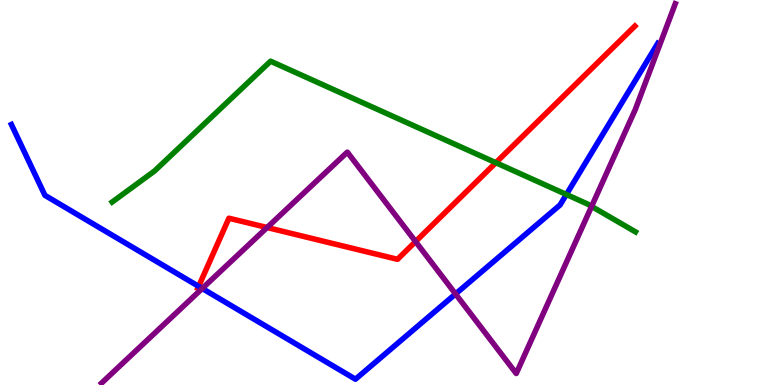[{'lines': ['blue', 'red'], 'intersections': [{'x': 2.56, 'y': 2.56}]}, {'lines': ['green', 'red'], 'intersections': [{'x': 6.4, 'y': 5.77}]}, {'lines': ['purple', 'red'], 'intersections': [{'x': 3.45, 'y': 4.09}, {'x': 5.36, 'y': 3.73}]}, {'lines': ['blue', 'green'], 'intersections': [{'x': 7.31, 'y': 4.95}]}, {'lines': ['blue', 'purple'], 'intersections': [{'x': 2.61, 'y': 2.51}, {'x': 5.88, 'y': 2.36}]}, {'lines': ['green', 'purple'], 'intersections': [{'x': 7.63, 'y': 4.64}]}]